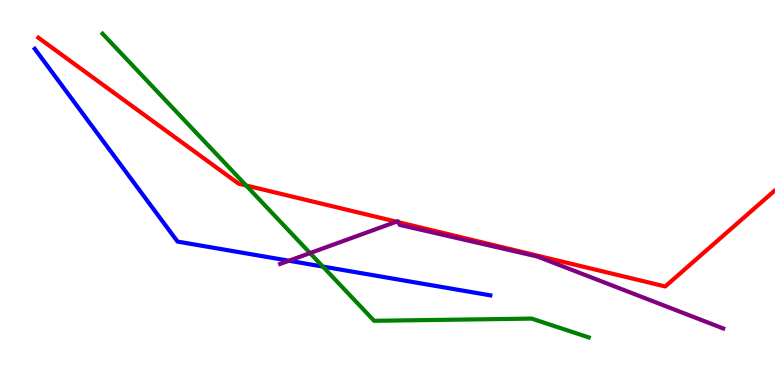[{'lines': ['blue', 'red'], 'intersections': []}, {'lines': ['green', 'red'], 'intersections': [{'x': 3.18, 'y': 5.18}]}, {'lines': ['purple', 'red'], 'intersections': [{'x': 5.12, 'y': 4.24}, {'x': 5.14, 'y': 4.23}]}, {'lines': ['blue', 'green'], 'intersections': [{'x': 4.17, 'y': 3.08}]}, {'lines': ['blue', 'purple'], 'intersections': [{'x': 3.73, 'y': 3.23}]}, {'lines': ['green', 'purple'], 'intersections': [{'x': 4.0, 'y': 3.43}]}]